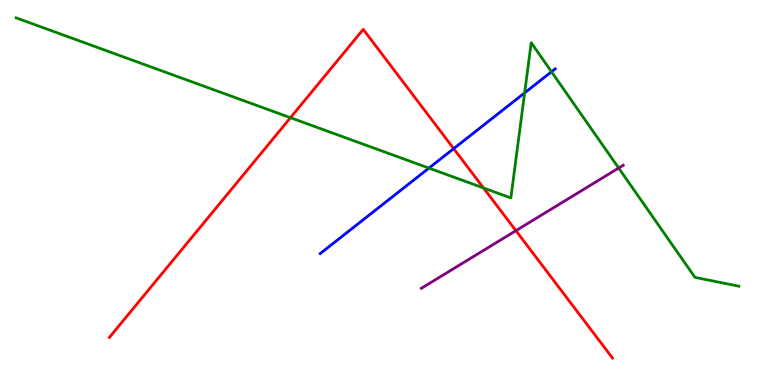[{'lines': ['blue', 'red'], 'intersections': [{'x': 5.85, 'y': 6.14}]}, {'lines': ['green', 'red'], 'intersections': [{'x': 3.75, 'y': 6.94}, {'x': 6.24, 'y': 5.12}]}, {'lines': ['purple', 'red'], 'intersections': [{'x': 6.66, 'y': 4.01}]}, {'lines': ['blue', 'green'], 'intersections': [{'x': 5.53, 'y': 5.63}, {'x': 6.77, 'y': 7.59}, {'x': 7.12, 'y': 8.14}]}, {'lines': ['blue', 'purple'], 'intersections': []}, {'lines': ['green', 'purple'], 'intersections': [{'x': 7.98, 'y': 5.64}]}]